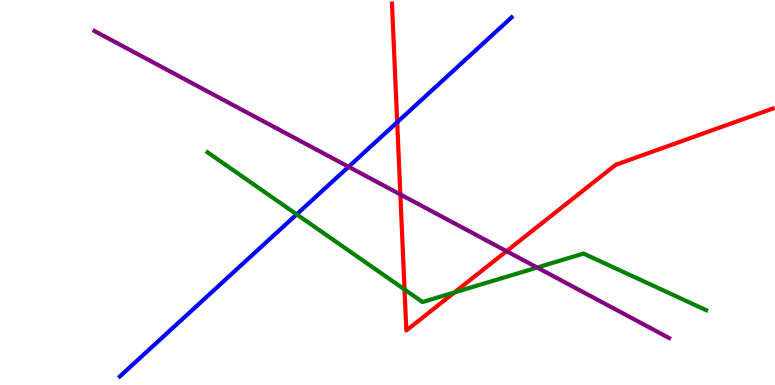[{'lines': ['blue', 'red'], 'intersections': [{'x': 5.13, 'y': 6.83}]}, {'lines': ['green', 'red'], 'intersections': [{'x': 5.22, 'y': 2.48}, {'x': 5.86, 'y': 2.4}]}, {'lines': ['purple', 'red'], 'intersections': [{'x': 5.17, 'y': 4.95}, {'x': 6.54, 'y': 3.48}]}, {'lines': ['blue', 'green'], 'intersections': [{'x': 3.83, 'y': 4.43}]}, {'lines': ['blue', 'purple'], 'intersections': [{'x': 4.5, 'y': 5.67}]}, {'lines': ['green', 'purple'], 'intersections': [{'x': 6.93, 'y': 3.05}]}]